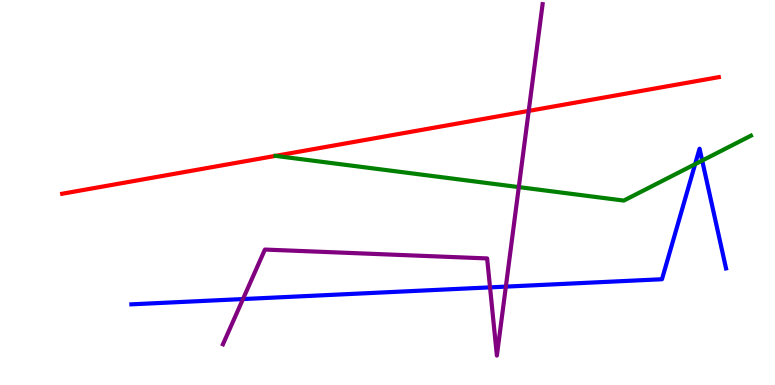[{'lines': ['blue', 'red'], 'intersections': []}, {'lines': ['green', 'red'], 'intersections': []}, {'lines': ['purple', 'red'], 'intersections': [{'x': 6.82, 'y': 7.12}]}, {'lines': ['blue', 'green'], 'intersections': [{'x': 8.97, 'y': 5.74}, {'x': 9.06, 'y': 5.83}]}, {'lines': ['blue', 'purple'], 'intersections': [{'x': 3.14, 'y': 2.23}, {'x': 6.32, 'y': 2.54}, {'x': 6.53, 'y': 2.56}]}, {'lines': ['green', 'purple'], 'intersections': [{'x': 6.69, 'y': 5.14}]}]